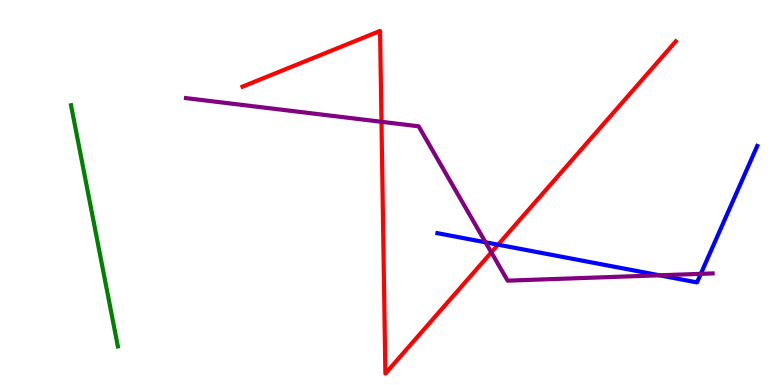[{'lines': ['blue', 'red'], 'intersections': [{'x': 6.43, 'y': 3.64}]}, {'lines': ['green', 'red'], 'intersections': []}, {'lines': ['purple', 'red'], 'intersections': [{'x': 4.92, 'y': 6.84}, {'x': 6.34, 'y': 3.44}]}, {'lines': ['blue', 'green'], 'intersections': []}, {'lines': ['blue', 'purple'], 'intersections': [{'x': 6.26, 'y': 3.71}, {'x': 8.51, 'y': 2.85}, {'x': 9.04, 'y': 2.89}]}, {'lines': ['green', 'purple'], 'intersections': []}]